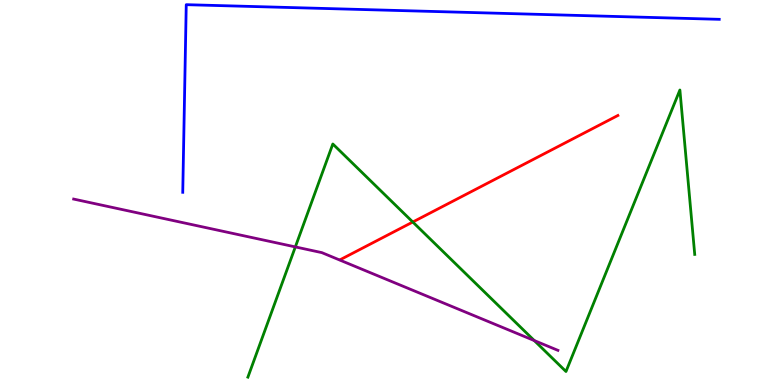[{'lines': ['blue', 'red'], 'intersections': []}, {'lines': ['green', 'red'], 'intersections': [{'x': 5.33, 'y': 4.23}]}, {'lines': ['purple', 'red'], 'intersections': []}, {'lines': ['blue', 'green'], 'intersections': []}, {'lines': ['blue', 'purple'], 'intersections': []}, {'lines': ['green', 'purple'], 'intersections': [{'x': 3.81, 'y': 3.59}, {'x': 6.89, 'y': 1.15}]}]